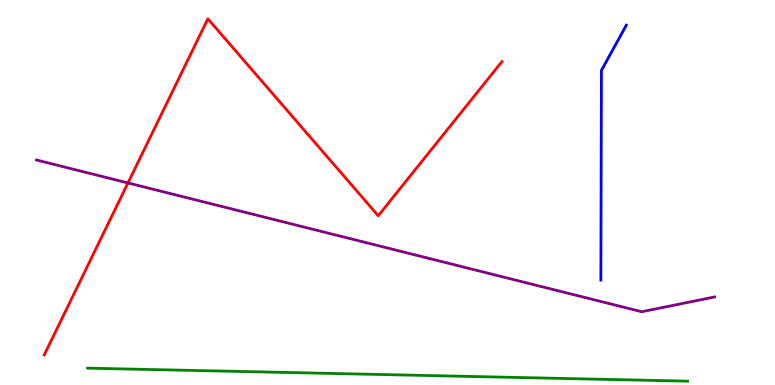[{'lines': ['blue', 'red'], 'intersections': []}, {'lines': ['green', 'red'], 'intersections': []}, {'lines': ['purple', 'red'], 'intersections': [{'x': 1.65, 'y': 5.25}]}, {'lines': ['blue', 'green'], 'intersections': []}, {'lines': ['blue', 'purple'], 'intersections': []}, {'lines': ['green', 'purple'], 'intersections': []}]